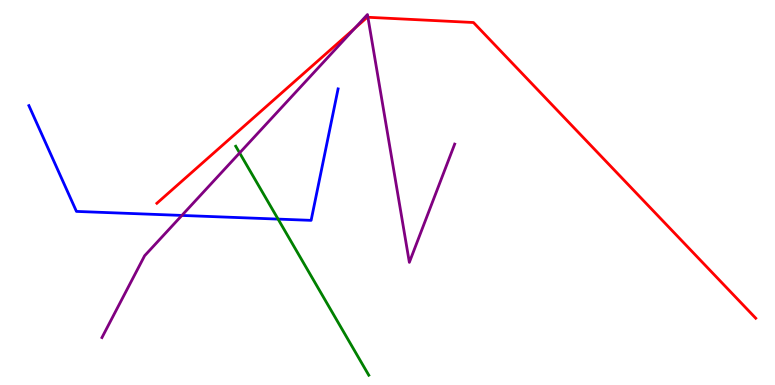[{'lines': ['blue', 'red'], 'intersections': []}, {'lines': ['green', 'red'], 'intersections': []}, {'lines': ['purple', 'red'], 'intersections': [{'x': 4.58, 'y': 9.27}, {'x': 4.75, 'y': 9.55}]}, {'lines': ['blue', 'green'], 'intersections': [{'x': 3.59, 'y': 4.31}]}, {'lines': ['blue', 'purple'], 'intersections': [{'x': 2.35, 'y': 4.4}]}, {'lines': ['green', 'purple'], 'intersections': [{'x': 3.09, 'y': 6.03}]}]